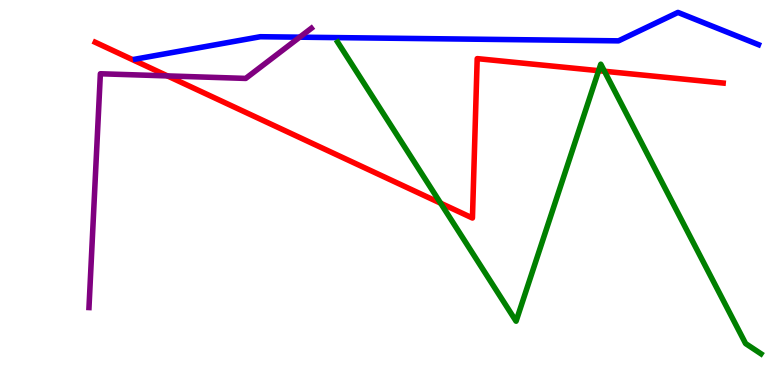[{'lines': ['blue', 'red'], 'intersections': []}, {'lines': ['green', 'red'], 'intersections': [{'x': 5.69, 'y': 4.72}, {'x': 7.72, 'y': 8.16}, {'x': 7.8, 'y': 8.15}]}, {'lines': ['purple', 'red'], 'intersections': [{'x': 2.16, 'y': 8.03}]}, {'lines': ['blue', 'green'], 'intersections': []}, {'lines': ['blue', 'purple'], 'intersections': [{'x': 3.87, 'y': 9.03}]}, {'lines': ['green', 'purple'], 'intersections': []}]